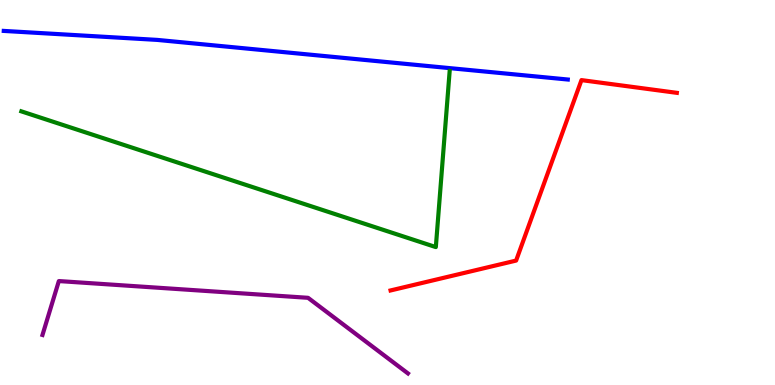[{'lines': ['blue', 'red'], 'intersections': []}, {'lines': ['green', 'red'], 'intersections': []}, {'lines': ['purple', 'red'], 'intersections': []}, {'lines': ['blue', 'green'], 'intersections': []}, {'lines': ['blue', 'purple'], 'intersections': []}, {'lines': ['green', 'purple'], 'intersections': []}]